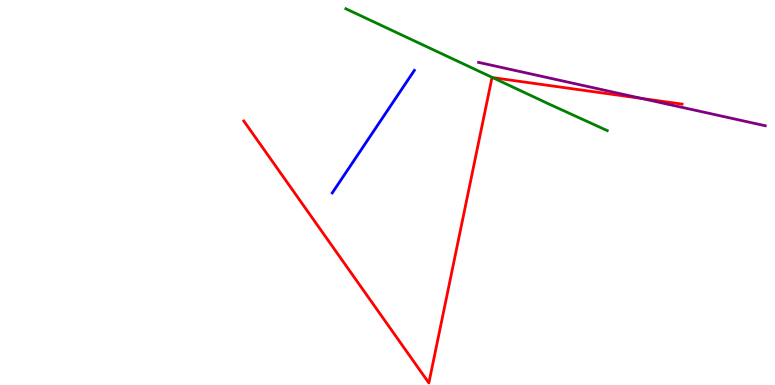[{'lines': ['blue', 'red'], 'intersections': []}, {'lines': ['green', 'red'], 'intersections': [{'x': 6.36, 'y': 7.98}]}, {'lines': ['purple', 'red'], 'intersections': [{'x': 8.28, 'y': 7.44}]}, {'lines': ['blue', 'green'], 'intersections': []}, {'lines': ['blue', 'purple'], 'intersections': []}, {'lines': ['green', 'purple'], 'intersections': []}]